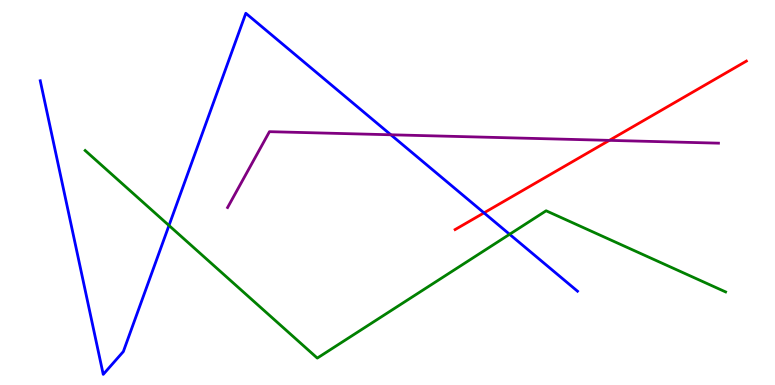[{'lines': ['blue', 'red'], 'intersections': [{'x': 6.25, 'y': 4.47}]}, {'lines': ['green', 'red'], 'intersections': []}, {'lines': ['purple', 'red'], 'intersections': [{'x': 7.86, 'y': 6.35}]}, {'lines': ['blue', 'green'], 'intersections': [{'x': 2.18, 'y': 4.14}, {'x': 6.58, 'y': 3.91}]}, {'lines': ['blue', 'purple'], 'intersections': [{'x': 5.04, 'y': 6.5}]}, {'lines': ['green', 'purple'], 'intersections': []}]